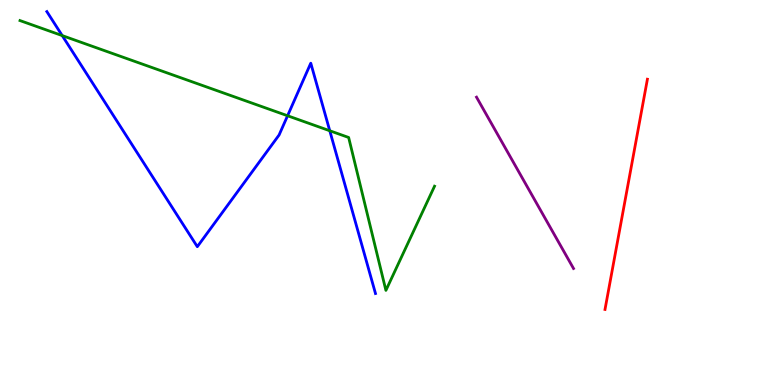[{'lines': ['blue', 'red'], 'intersections': []}, {'lines': ['green', 'red'], 'intersections': []}, {'lines': ['purple', 'red'], 'intersections': []}, {'lines': ['blue', 'green'], 'intersections': [{'x': 0.803, 'y': 9.08}, {'x': 3.71, 'y': 6.99}, {'x': 4.26, 'y': 6.6}]}, {'lines': ['blue', 'purple'], 'intersections': []}, {'lines': ['green', 'purple'], 'intersections': []}]